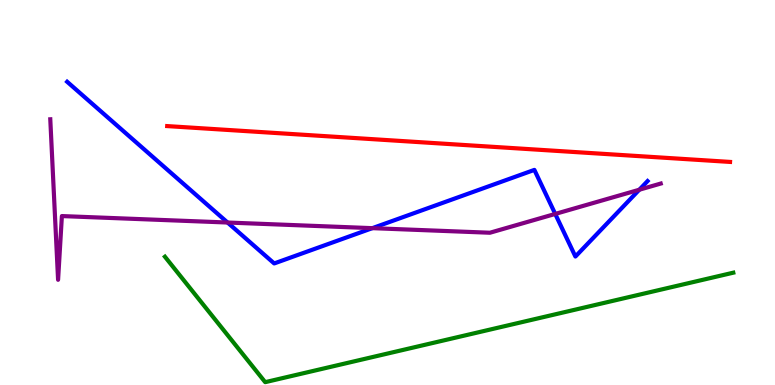[{'lines': ['blue', 'red'], 'intersections': []}, {'lines': ['green', 'red'], 'intersections': []}, {'lines': ['purple', 'red'], 'intersections': []}, {'lines': ['blue', 'green'], 'intersections': []}, {'lines': ['blue', 'purple'], 'intersections': [{'x': 2.94, 'y': 4.22}, {'x': 4.8, 'y': 4.07}, {'x': 7.16, 'y': 4.44}, {'x': 8.25, 'y': 5.07}]}, {'lines': ['green', 'purple'], 'intersections': []}]